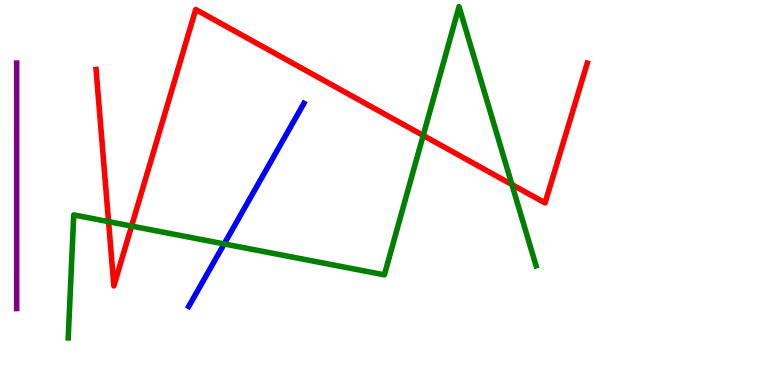[{'lines': ['blue', 'red'], 'intersections': []}, {'lines': ['green', 'red'], 'intersections': [{'x': 1.4, 'y': 4.24}, {'x': 1.7, 'y': 4.13}, {'x': 5.46, 'y': 6.48}, {'x': 6.61, 'y': 5.21}]}, {'lines': ['purple', 'red'], 'intersections': []}, {'lines': ['blue', 'green'], 'intersections': [{'x': 2.89, 'y': 3.66}]}, {'lines': ['blue', 'purple'], 'intersections': []}, {'lines': ['green', 'purple'], 'intersections': []}]